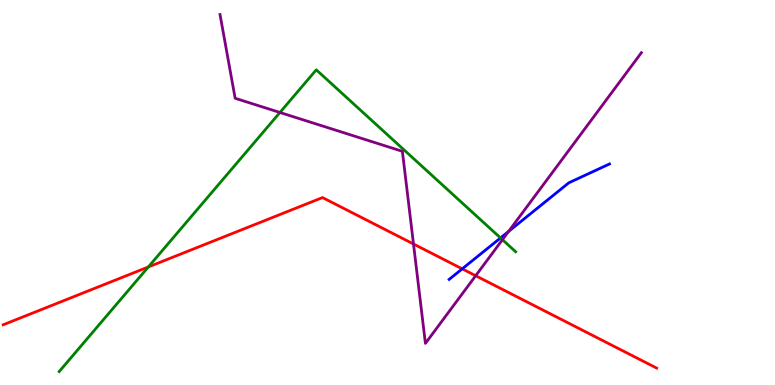[{'lines': ['blue', 'red'], 'intersections': [{'x': 5.96, 'y': 3.02}]}, {'lines': ['green', 'red'], 'intersections': [{'x': 1.91, 'y': 3.07}]}, {'lines': ['purple', 'red'], 'intersections': [{'x': 5.34, 'y': 3.66}, {'x': 6.14, 'y': 2.84}]}, {'lines': ['blue', 'green'], 'intersections': [{'x': 6.46, 'y': 3.82}]}, {'lines': ['blue', 'purple'], 'intersections': [{'x': 6.56, 'y': 3.99}]}, {'lines': ['green', 'purple'], 'intersections': [{'x': 3.61, 'y': 7.08}, {'x': 6.48, 'y': 3.77}]}]